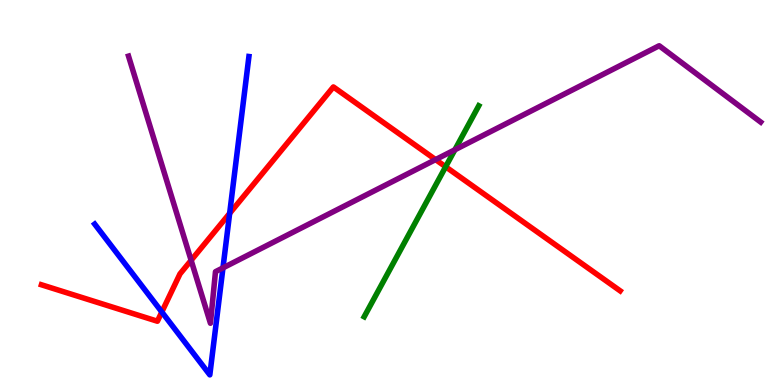[{'lines': ['blue', 'red'], 'intersections': [{'x': 2.09, 'y': 1.9}, {'x': 2.96, 'y': 4.46}]}, {'lines': ['green', 'red'], 'intersections': [{'x': 5.75, 'y': 5.67}]}, {'lines': ['purple', 'red'], 'intersections': [{'x': 2.47, 'y': 3.24}, {'x': 5.62, 'y': 5.85}]}, {'lines': ['blue', 'green'], 'intersections': []}, {'lines': ['blue', 'purple'], 'intersections': [{'x': 2.88, 'y': 3.04}]}, {'lines': ['green', 'purple'], 'intersections': [{'x': 5.87, 'y': 6.11}]}]